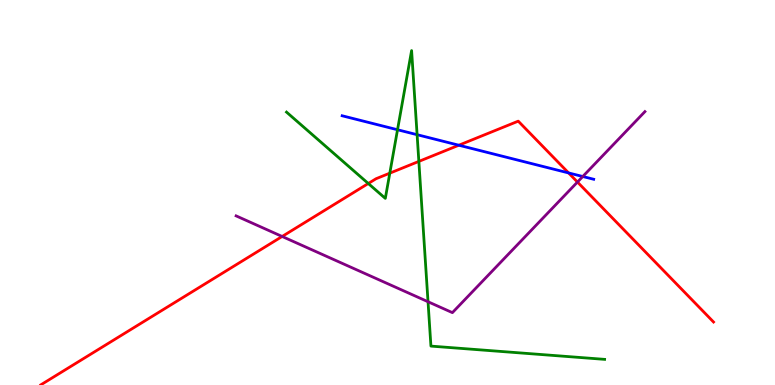[{'lines': ['blue', 'red'], 'intersections': [{'x': 5.92, 'y': 6.23}, {'x': 7.34, 'y': 5.51}]}, {'lines': ['green', 'red'], 'intersections': [{'x': 4.75, 'y': 5.23}, {'x': 5.03, 'y': 5.5}, {'x': 5.4, 'y': 5.81}]}, {'lines': ['purple', 'red'], 'intersections': [{'x': 3.64, 'y': 3.86}, {'x': 7.45, 'y': 5.27}]}, {'lines': ['blue', 'green'], 'intersections': [{'x': 5.13, 'y': 6.63}, {'x': 5.38, 'y': 6.5}]}, {'lines': ['blue', 'purple'], 'intersections': [{'x': 7.52, 'y': 5.42}]}, {'lines': ['green', 'purple'], 'intersections': [{'x': 5.52, 'y': 2.16}]}]